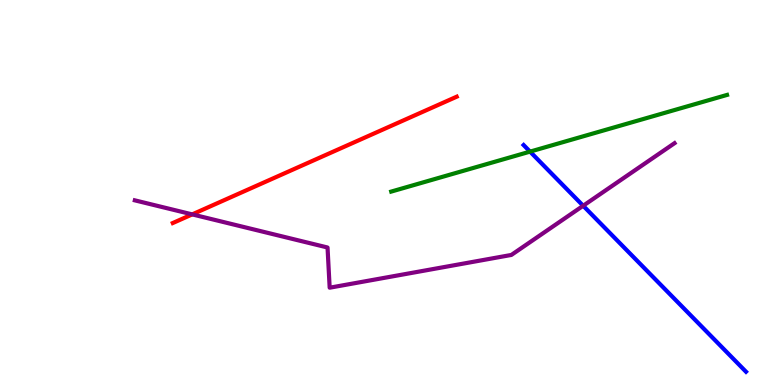[{'lines': ['blue', 'red'], 'intersections': []}, {'lines': ['green', 'red'], 'intersections': []}, {'lines': ['purple', 'red'], 'intersections': [{'x': 2.48, 'y': 4.43}]}, {'lines': ['blue', 'green'], 'intersections': [{'x': 6.84, 'y': 6.06}]}, {'lines': ['blue', 'purple'], 'intersections': [{'x': 7.52, 'y': 4.66}]}, {'lines': ['green', 'purple'], 'intersections': []}]